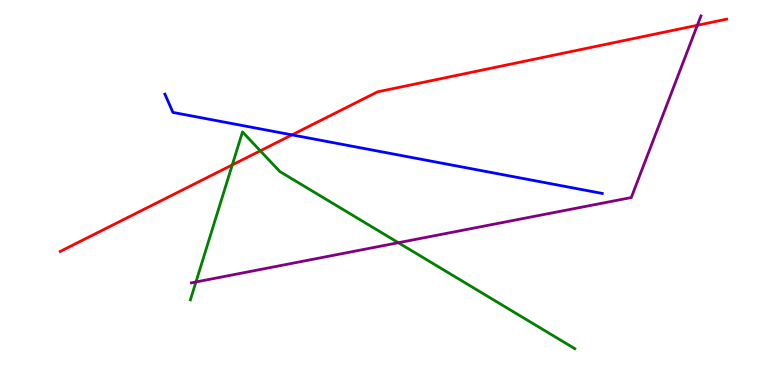[{'lines': ['blue', 'red'], 'intersections': [{'x': 3.77, 'y': 6.5}]}, {'lines': ['green', 'red'], 'intersections': [{'x': 3.0, 'y': 5.72}, {'x': 3.36, 'y': 6.08}]}, {'lines': ['purple', 'red'], 'intersections': [{'x': 9.0, 'y': 9.34}]}, {'lines': ['blue', 'green'], 'intersections': []}, {'lines': ['blue', 'purple'], 'intersections': []}, {'lines': ['green', 'purple'], 'intersections': [{'x': 2.53, 'y': 2.68}, {'x': 5.14, 'y': 3.7}]}]